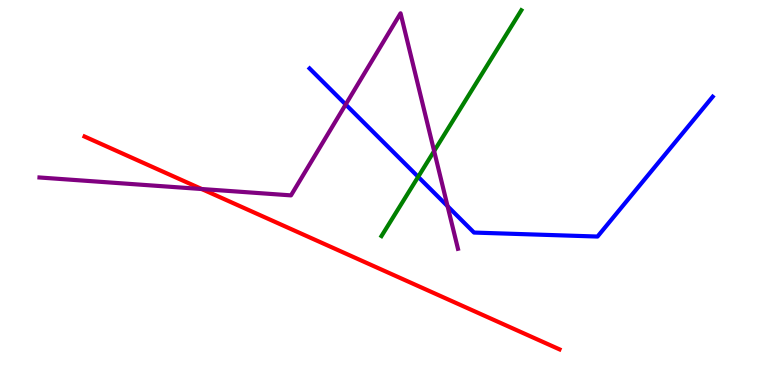[{'lines': ['blue', 'red'], 'intersections': []}, {'lines': ['green', 'red'], 'intersections': []}, {'lines': ['purple', 'red'], 'intersections': [{'x': 2.6, 'y': 5.09}]}, {'lines': ['blue', 'green'], 'intersections': [{'x': 5.4, 'y': 5.41}]}, {'lines': ['blue', 'purple'], 'intersections': [{'x': 4.46, 'y': 7.29}, {'x': 5.77, 'y': 4.65}]}, {'lines': ['green', 'purple'], 'intersections': [{'x': 5.6, 'y': 6.08}]}]